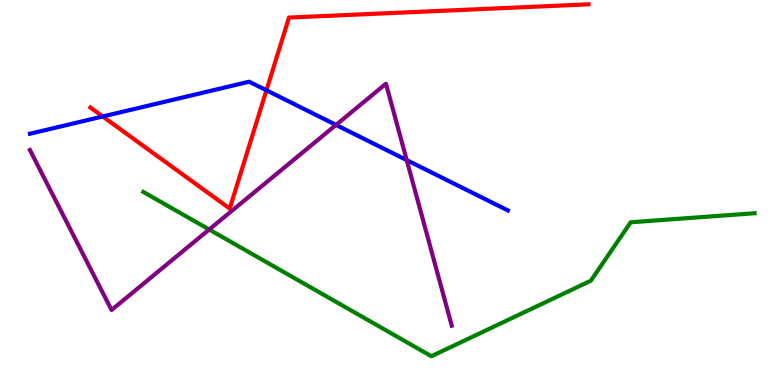[{'lines': ['blue', 'red'], 'intersections': [{'x': 1.33, 'y': 6.97}, {'x': 3.44, 'y': 7.65}]}, {'lines': ['green', 'red'], 'intersections': []}, {'lines': ['purple', 'red'], 'intersections': []}, {'lines': ['blue', 'green'], 'intersections': []}, {'lines': ['blue', 'purple'], 'intersections': [{'x': 4.34, 'y': 6.76}, {'x': 5.25, 'y': 5.84}]}, {'lines': ['green', 'purple'], 'intersections': [{'x': 2.7, 'y': 4.04}]}]